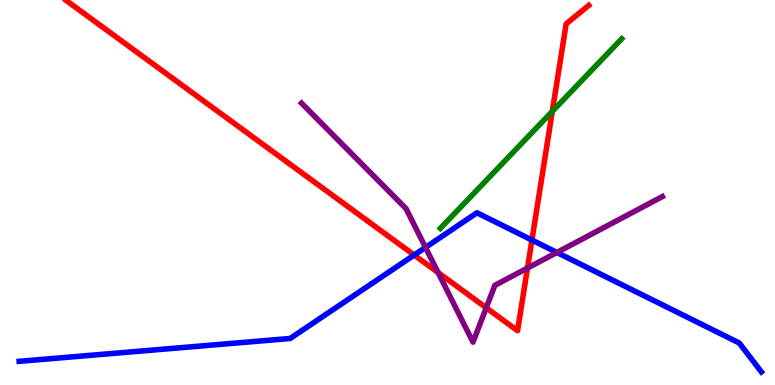[{'lines': ['blue', 'red'], 'intersections': [{'x': 5.34, 'y': 3.38}, {'x': 6.86, 'y': 3.76}]}, {'lines': ['green', 'red'], 'intersections': [{'x': 7.13, 'y': 7.11}]}, {'lines': ['purple', 'red'], 'intersections': [{'x': 5.65, 'y': 2.92}, {'x': 6.27, 'y': 2.01}, {'x': 6.81, 'y': 3.04}]}, {'lines': ['blue', 'green'], 'intersections': []}, {'lines': ['blue', 'purple'], 'intersections': [{'x': 5.49, 'y': 3.57}, {'x': 7.19, 'y': 3.44}]}, {'lines': ['green', 'purple'], 'intersections': []}]